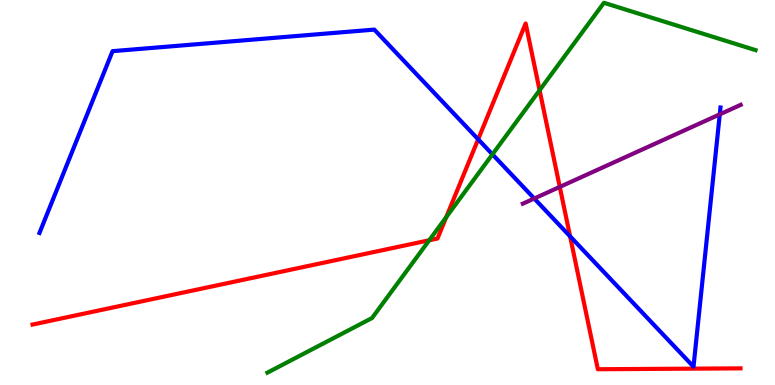[{'lines': ['blue', 'red'], 'intersections': [{'x': 6.17, 'y': 6.38}, {'x': 7.36, 'y': 3.86}]}, {'lines': ['green', 'red'], 'intersections': [{'x': 5.54, 'y': 3.76}, {'x': 5.76, 'y': 4.36}, {'x': 6.96, 'y': 7.66}]}, {'lines': ['purple', 'red'], 'intersections': [{'x': 7.22, 'y': 5.14}]}, {'lines': ['blue', 'green'], 'intersections': [{'x': 6.35, 'y': 5.99}]}, {'lines': ['blue', 'purple'], 'intersections': [{'x': 6.89, 'y': 4.84}, {'x': 9.29, 'y': 7.03}]}, {'lines': ['green', 'purple'], 'intersections': []}]